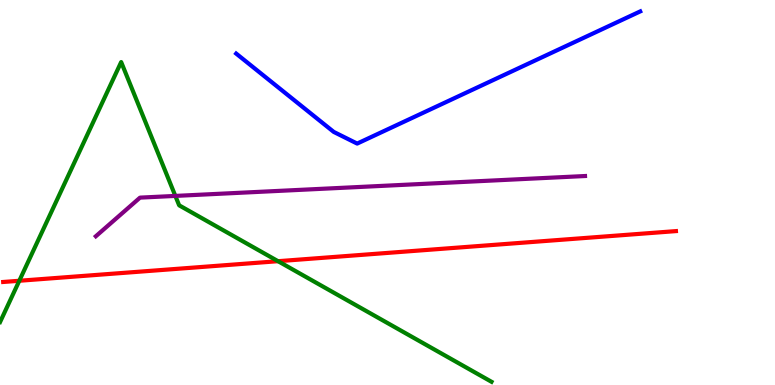[{'lines': ['blue', 'red'], 'intersections': []}, {'lines': ['green', 'red'], 'intersections': [{'x': 0.249, 'y': 2.71}, {'x': 3.59, 'y': 3.22}]}, {'lines': ['purple', 'red'], 'intersections': []}, {'lines': ['blue', 'green'], 'intersections': []}, {'lines': ['blue', 'purple'], 'intersections': []}, {'lines': ['green', 'purple'], 'intersections': [{'x': 2.26, 'y': 4.91}]}]